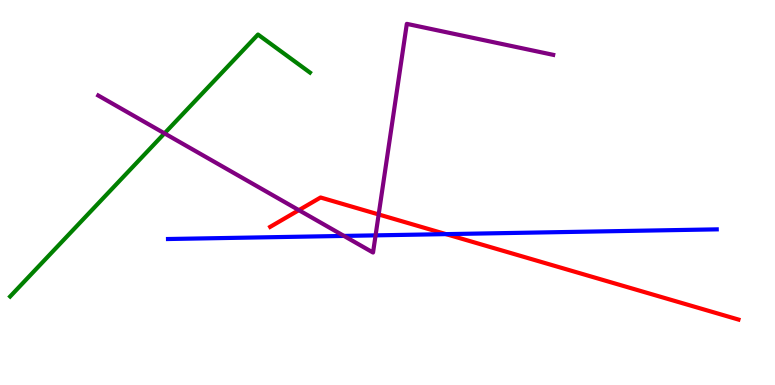[{'lines': ['blue', 'red'], 'intersections': [{'x': 5.75, 'y': 3.92}]}, {'lines': ['green', 'red'], 'intersections': []}, {'lines': ['purple', 'red'], 'intersections': [{'x': 3.86, 'y': 4.54}, {'x': 4.89, 'y': 4.43}]}, {'lines': ['blue', 'green'], 'intersections': []}, {'lines': ['blue', 'purple'], 'intersections': [{'x': 4.44, 'y': 3.87}, {'x': 4.85, 'y': 3.89}]}, {'lines': ['green', 'purple'], 'intersections': [{'x': 2.12, 'y': 6.54}]}]